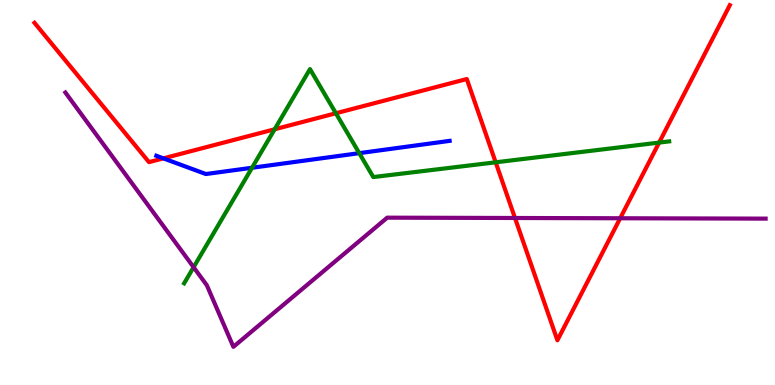[{'lines': ['blue', 'red'], 'intersections': [{'x': 2.11, 'y': 5.89}]}, {'lines': ['green', 'red'], 'intersections': [{'x': 3.54, 'y': 6.64}, {'x': 4.33, 'y': 7.06}, {'x': 6.4, 'y': 5.78}, {'x': 8.5, 'y': 6.3}]}, {'lines': ['purple', 'red'], 'intersections': [{'x': 6.64, 'y': 4.34}, {'x': 8.0, 'y': 4.33}]}, {'lines': ['blue', 'green'], 'intersections': [{'x': 3.25, 'y': 5.64}, {'x': 4.64, 'y': 6.02}]}, {'lines': ['blue', 'purple'], 'intersections': []}, {'lines': ['green', 'purple'], 'intersections': [{'x': 2.5, 'y': 3.06}]}]